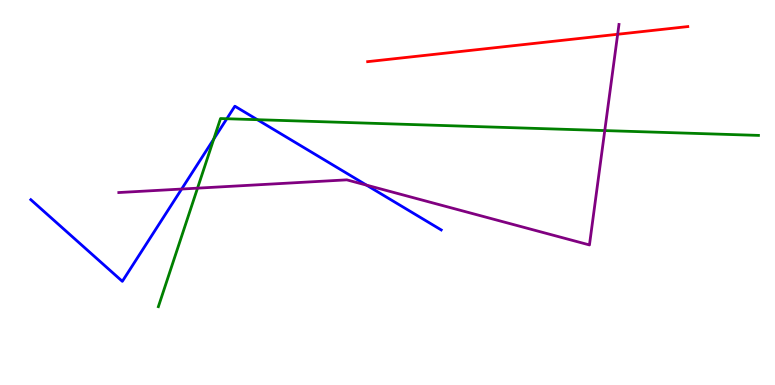[{'lines': ['blue', 'red'], 'intersections': []}, {'lines': ['green', 'red'], 'intersections': []}, {'lines': ['purple', 'red'], 'intersections': [{'x': 7.97, 'y': 9.11}]}, {'lines': ['blue', 'green'], 'intersections': [{'x': 2.76, 'y': 6.39}, {'x': 2.93, 'y': 6.92}, {'x': 3.32, 'y': 6.89}]}, {'lines': ['blue', 'purple'], 'intersections': [{'x': 2.34, 'y': 5.09}, {'x': 4.73, 'y': 5.19}]}, {'lines': ['green', 'purple'], 'intersections': [{'x': 2.55, 'y': 5.11}, {'x': 7.8, 'y': 6.61}]}]